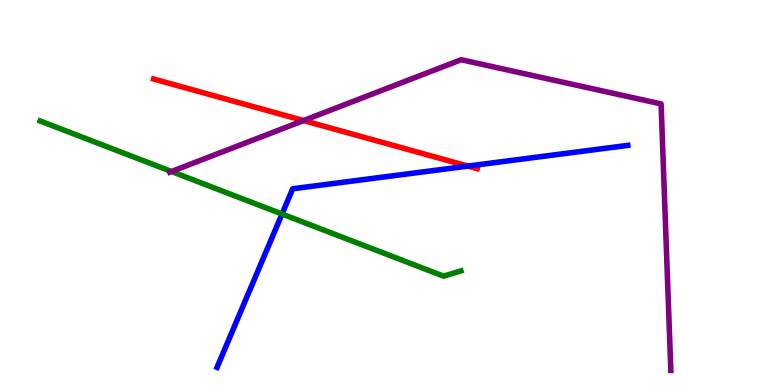[{'lines': ['blue', 'red'], 'intersections': [{'x': 6.04, 'y': 5.69}]}, {'lines': ['green', 'red'], 'intersections': []}, {'lines': ['purple', 'red'], 'intersections': [{'x': 3.92, 'y': 6.87}]}, {'lines': ['blue', 'green'], 'intersections': [{'x': 3.64, 'y': 4.44}]}, {'lines': ['blue', 'purple'], 'intersections': []}, {'lines': ['green', 'purple'], 'intersections': [{'x': 2.21, 'y': 5.55}]}]